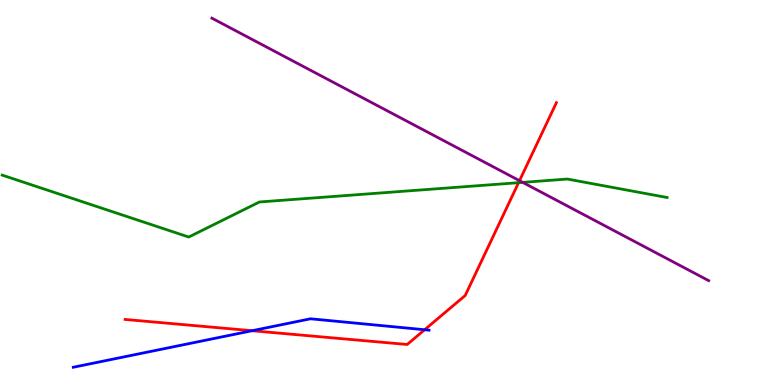[{'lines': ['blue', 'red'], 'intersections': [{'x': 3.25, 'y': 1.41}, {'x': 5.48, 'y': 1.44}]}, {'lines': ['green', 'red'], 'intersections': [{'x': 6.69, 'y': 5.25}]}, {'lines': ['purple', 'red'], 'intersections': [{'x': 6.7, 'y': 5.31}]}, {'lines': ['blue', 'green'], 'intersections': []}, {'lines': ['blue', 'purple'], 'intersections': []}, {'lines': ['green', 'purple'], 'intersections': [{'x': 6.74, 'y': 5.26}]}]